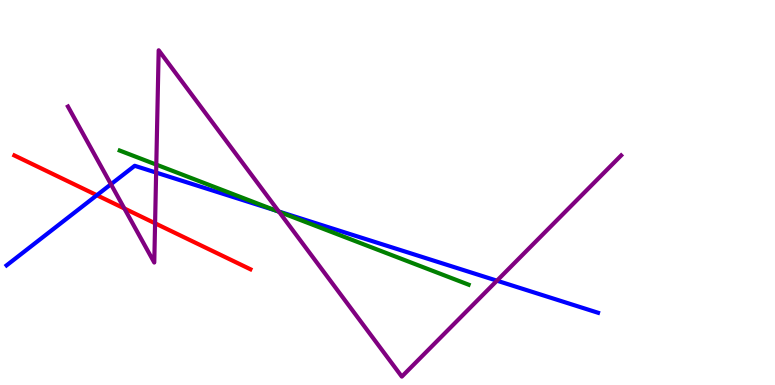[{'lines': ['blue', 'red'], 'intersections': [{'x': 1.25, 'y': 4.93}]}, {'lines': ['green', 'red'], 'intersections': []}, {'lines': ['purple', 'red'], 'intersections': [{'x': 1.6, 'y': 4.59}, {'x': 2.0, 'y': 4.2}]}, {'lines': ['blue', 'green'], 'intersections': [{'x': 3.56, 'y': 4.53}]}, {'lines': ['blue', 'purple'], 'intersections': [{'x': 1.43, 'y': 5.21}, {'x': 2.01, 'y': 5.52}, {'x': 3.6, 'y': 4.51}, {'x': 6.41, 'y': 2.71}]}, {'lines': ['green', 'purple'], 'intersections': [{'x': 2.02, 'y': 5.72}, {'x': 3.6, 'y': 4.5}]}]